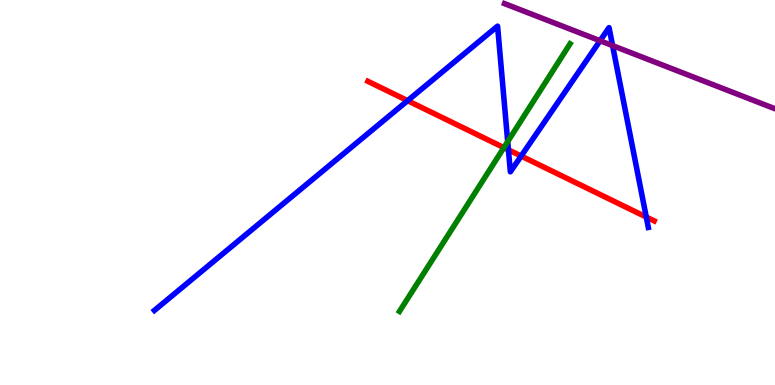[{'lines': ['blue', 'red'], 'intersections': [{'x': 5.26, 'y': 7.39}, {'x': 6.56, 'y': 6.11}, {'x': 6.72, 'y': 5.95}, {'x': 8.34, 'y': 4.36}]}, {'lines': ['green', 'red'], 'intersections': [{'x': 6.5, 'y': 6.17}]}, {'lines': ['purple', 'red'], 'intersections': []}, {'lines': ['blue', 'green'], 'intersections': [{'x': 6.55, 'y': 6.32}]}, {'lines': ['blue', 'purple'], 'intersections': [{'x': 7.74, 'y': 8.94}, {'x': 7.9, 'y': 8.82}]}, {'lines': ['green', 'purple'], 'intersections': []}]